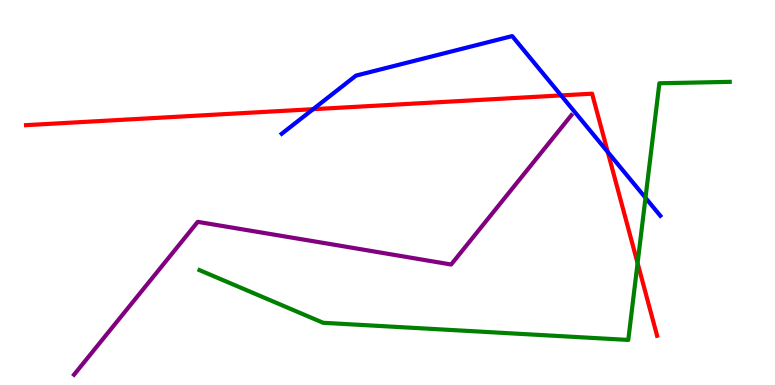[{'lines': ['blue', 'red'], 'intersections': [{'x': 4.04, 'y': 7.16}, {'x': 7.24, 'y': 7.52}, {'x': 7.84, 'y': 6.05}]}, {'lines': ['green', 'red'], 'intersections': [{'x': 8.23, 'y': 3.17}]}, {'lines': ['purple', 'red'], 'intersections': []}, {'lines': ['blue', 'green'], 'intersections': [{'x': 8.33, 'y': 4.86}]}, {'lines': ['blue', 'purple'], 'intersections': []}, {'lines': ['green', 'purple'], 'intersections': []}]